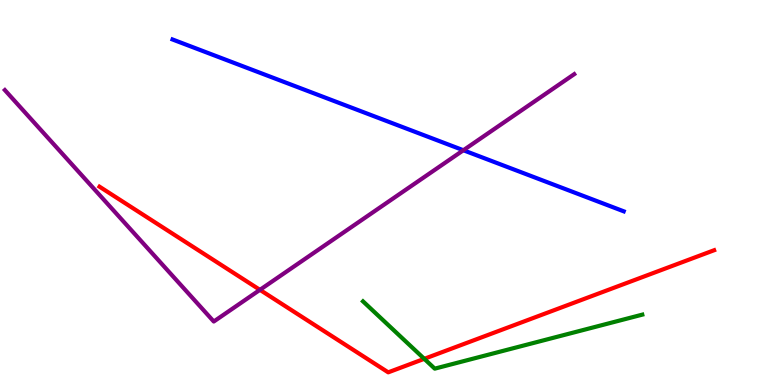[{'lines': ['blue', 'red'], 'intersections': []}, {'lines': ['green', 'red'], 'intersections': [{'x': 5.47, 'y': 0.68}]}, {'lines': ['purple', 'red'], 'intersections': [{'x': 3.35, 'y': 2.47}]}, {'lines': ['blue', 'green'], 'intersections': []}, {'lines': ['blue', 'purple'], 'intersections': [{'x': 5.98, 'y': 6.1}]}, {'lines': ['green', 'purple'], 'intersections': []}]